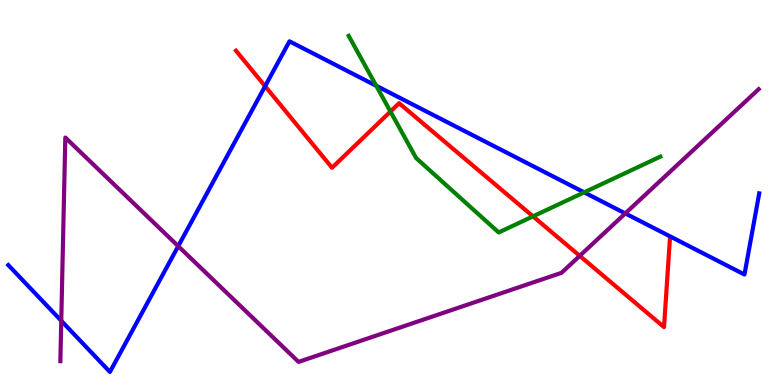[{'lines': ['blue', 'red'], 'intersections': [{'x': 3.42, 'y': 7.76}]}, {'lines': ['green', 'red'], 'intersections': [{'x': 5.04, 'y': 7.1}, {'x': 6.88, 'y': 4.38}]}, {'lines': ['purple', 'red'], 'intersections': [{'x': 7.48, 'y': 3.35}]}, {'lines': ['blue', 'green'], 'intersections': [{'x': 4.85, 'y': 7.77}, {'x': 7.54, 'y': 5.0}]}, {'lines': ['blue', 'purple'], 'intersections': [{'x': 0.79, 'y': 1.67}, {'x': 2.3, 'y': 3.61}, {'x': 8.07, 'y': 4.46}]}, {'lines': ['green', 'purple'], 'intersections': []}]